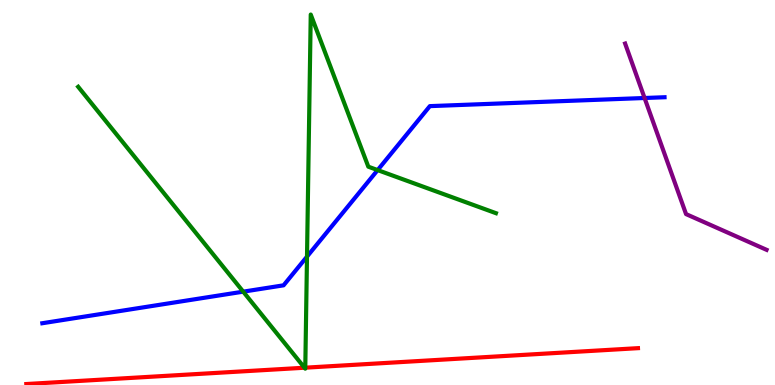[{'lines': ['blue', 'red'], 'intersections': []}, {'lines': ['green', 'red'], 'intersections': [{'x': 3.93, 'y': 0.449}, {'x': 3.94, 'y': 0.45}]}, {'lines': ['purple', 'red'], 'intersections': []}, {'lines': ['blue', 'green'], 'intersections': [{'x': 3.14, 'y': 2.42}, {'x': 3.96, 'y': 3.33}, {'x': 4.87, 'y': 5.58}]}, {'lines': ['blue', 'purple'], 'intersections': [{'x': 8.32, 'y': 7.45}]}, {'lines': ['green', 'purple'], 'intersections': []}]